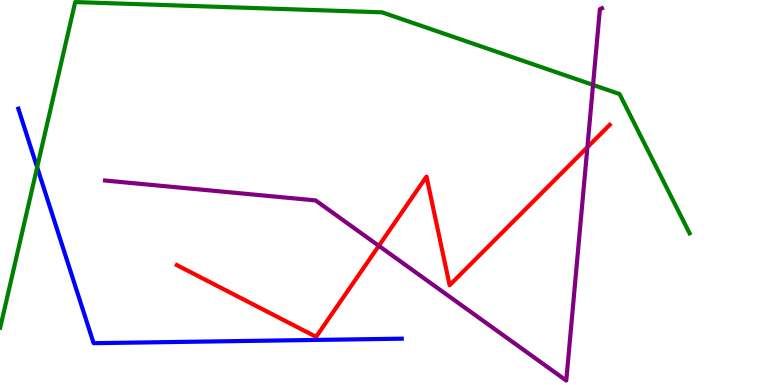[{'lines': ['blue', 'red'], 'intersections': []}, {'lines': ['green', 'red'], 'intersections': []}, {'lines': ['purple', 'red'], 'intersections': [{'x': 4.89, 'y': 3.61}, {'x': 7.58, 'y': 6.18}]}, {'lines': ['blue', 'green'], 'intersections': [{'x': 0.479, 'y': 5.66}]}, {'lines': ['blue', 'purple'], 'intersections': []}, {'lines': ['green', 'purple'], 'intersections': [{'x': 7.65, 'y': 7.79}]}]